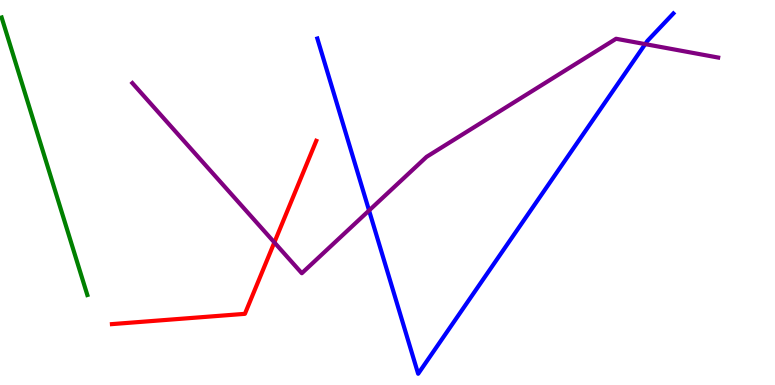[{'lines': ['blue', 'red'], 'intersections': []}, {'lines': ['green', 'red'], 'intersections': []}, {'lines': ['purple', 'red'], 'intersections': [{'x': 3.54, 'y': 3.7}]}, {'lines': ['blue', 'green'], 'intersections': []}, {'lines': ['blue', 'purple'], 'intersections': [{'x': 4.76, 'y': 4.53}, {'x': 8.33, 'y': 8.85}]}, {'lines': ['green', 'purple'], 'intersections': []}]